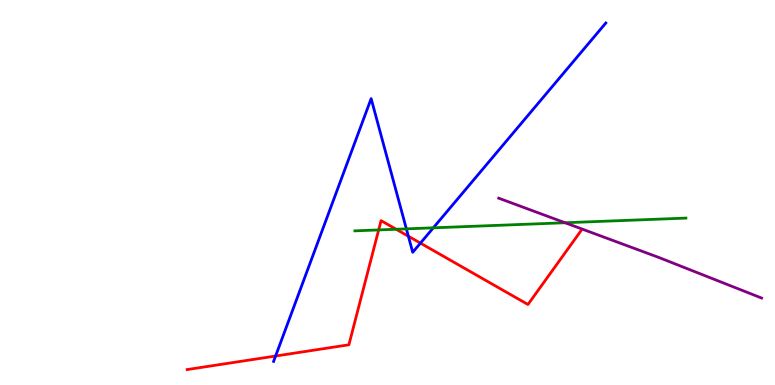[{'lines': ['blue', 'red'], 'intersections': [{'x': 3.56, 'y': 0.753}, {'x': 5.27, 'y': 3.86}, {'x': 5.42, 'y': 3.69}]}, {'lines': ['green', 'red'], 'intersections': [{'x': 4.89, 'y': 4.03}, {'x': 5.11, 'y': 4.05}]}, {'lines': ['purple', 'red'], 'intersections': []}, {'lines': ['blue', 'green'], 'intersections': [{'x': 5.24, 'y': 4.06}, {'x': 5.59, 'y': 4.08}]}, {'lines': ['blue', 'purple'], 'intersections': []}, {'lines': ['green', 'purple'], 'intersections': [{'x': 7.29, 'y': 4.21}]}]